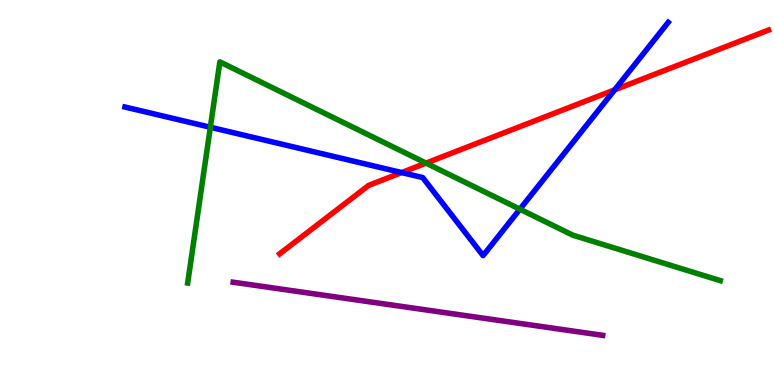[{'lines': ['blue', 'red'], 'intersections': [{'x': 5.18, 'y': 5.52}, {'x': 7.93, 'y': 7.67}]}, {'lines': ['green', 'red'], 'intersections': [{'x': 5.5, 'y': 5.76}]}, {'lines': ['purple', 'red'], 'intersections': []}, {'lines': ['blue', 'green'], 'intersections': [{'x': 2.71, 'y': 6.69}, {'x': 6.71, 'y': 4.57}]}, {'lines': ['blue', 'purple'], 'intersections': []}, {'lines': ['green', 'purple'], 'intersections': []}]